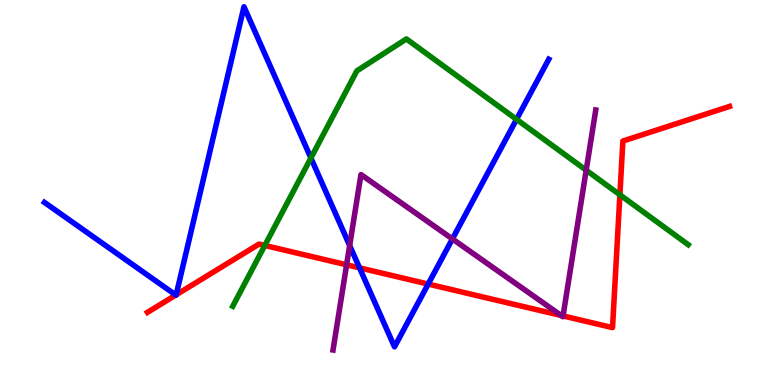[{'lines': ['blue', 'red'], 'intersections': [{'x': 2.27, 'y': 2.34}, {'x': 2.27, 'y': 2.34}, {'x': 4.64, 'y': 3.04}, {'x': 5.52, 'y': 2.62}]}, {'lines': ['green', 'red'], 'intersections': [{'x': 3.42, 'y': 3.62}, {'x': 8.0, 'y': 4.94}]}, {'lines': ['purple', 'red'], 'intersections': [{'x': 4.47, 'y': 3.12}, {'x': 7.24, 'y': 1.81}, {'x': 7.26, 'y': 1.79}]}, {'lines': ['blue', 'green'], 'intersections': [{'x': 4.01, 'y': 5.9}, {'x': 6.67, 'y': 6.9}]}, {'lines': ['blue', 'purple'], 'intersections': [{'x': 4.51, 'y': 3.62}, {'x': 5.84, 'y': 3.79}]}, {'lines': ['green', 'purple'], 'intersections': [{'x': 7.56, 'y': 5.58}]}]